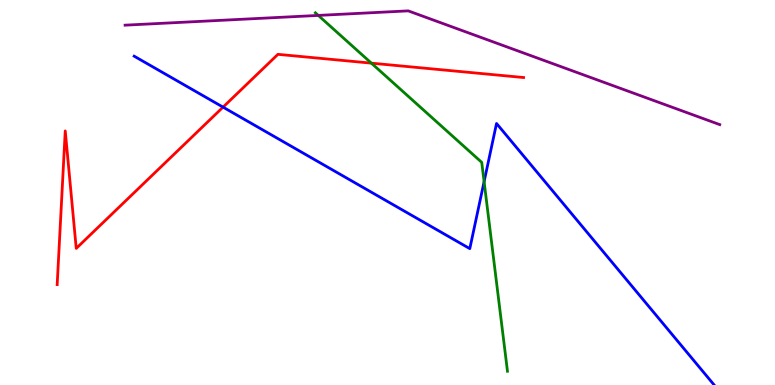[{'lines': ['blue', 'red'], 'intersections': [{'x': 2.88, 'y': 7.22}]}, {'lines': ['green', 'red'], 'intersections': [{'x': 4.79, 'y': 8.36}]}, {'lines': ['purple', 'red'], 'intersections': []}, {'lines': ['blue', 'green'], 'intersections': [{'x': 6.25, 'y': 5.28}]}, {'lines': ['blue', 'purple'], 'intersections': []}, {'lines': ['green', 'purple'], 'intersections': [{'x': 4.11, 'y': 9.6}]}]